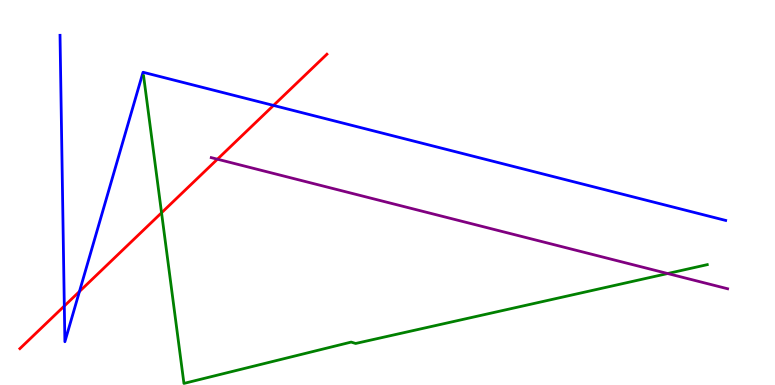[{'lines': ['blue', 'red'], 'intersections': [{'x': 0.83, 'y': 2.05}, {'x': 1.03, 'y': 2.43}, {'x': 3.53, 'y': 7.26}]}, {'lines': ['green', 'red'], 'intersections': [{'x': 2.08, 'y': 4.47}]}, {'lines': ['purple', 'red'], 'intersections': [{'x': 2.81, 'y': 5.87}]}, {'lines': ['blue', 'green'], 'intersections': []}, {'lines': ['blue', 'purple'], 'intersections': []}, {'lines': ['green', 'purple'], 'intersections': [{'x': 8.61, 'y': 2.9}]}]